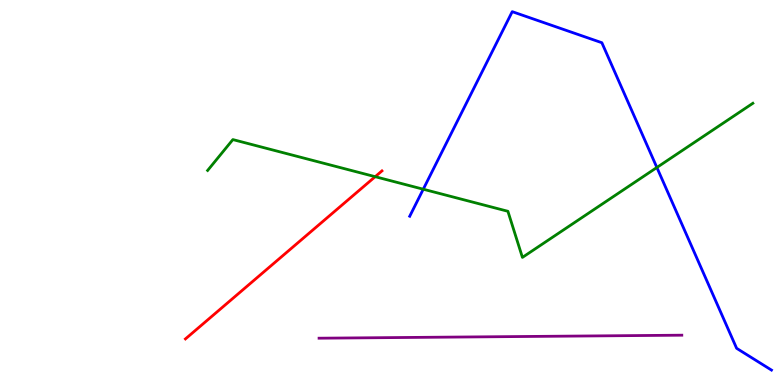[{'lines': ['blue', 'red'], 'intersections': []}, {'lines': ['green', 'red'], 'intersections': [{'x': 4.84, 'y': 5.41}]}, {'lines': ['purple', 'red'], 'intersections': []}, {'lines': ['blue', 'green'], 'intersections': [{'x': 5.46, 'y': 5.09}, {'x': 8.48, 'y': 5.65}]}, {'lines': ['blue', 'purple'], 'intersections': []}, {'lines': ['green', 'purple'], 'intersections': []}]